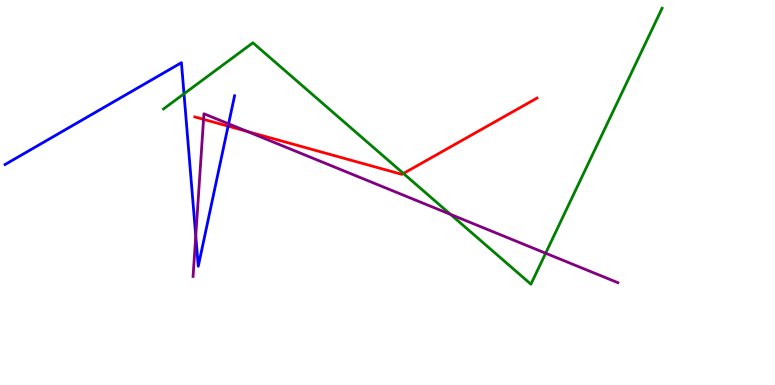[{'lines': ['blue', 'red'], 'intersections': [{'x': 2.94, 'y': 6.72}]}, {'lines': ['green', 'red'], 'intersections': [{'x': 5.21, 'y': 5.49}]}, {'lines': ['purple', 'red'], 'intersections': [{'x': 2.63, 'y': 6.9}, {'x': 3.19, 'y': 6.58}]}, {'lines': ['blue', 'green'], 'intersections': [{'x': 2.37, 'y': 7.56}]}, {'lines': ['blue', 'purple'], 'intersections': [{'x': 2.53, 'y': 3.87}, {'x': 2.95, 'y': 6.78}]}, {'lines': ['green', 'purple'], 'intersections': [{'x': 5.81, 'y': 4.43}, {'x': 7.04, 'y': 3.42}]}]